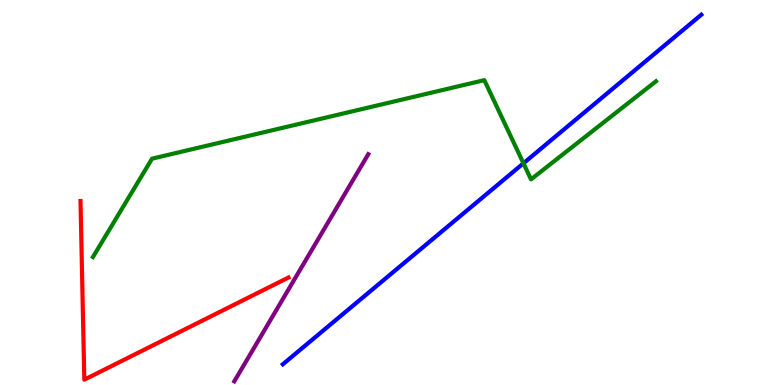[{'lines': ['blue', 'red'], 'intersections': []}, {'lines': ['green', 'red'], 'intersections': []}, {'lines': ['purple', 'red'], 'intersections': []}, {'lines': ['blue', 'green'], 'intersections': [{'x': 6.75, 'y': 5.76}]}, {'lines': ['blue', 'purple'], 'intersections': []}, {'lines': ['green', 'purple'], 'intersections': []}]